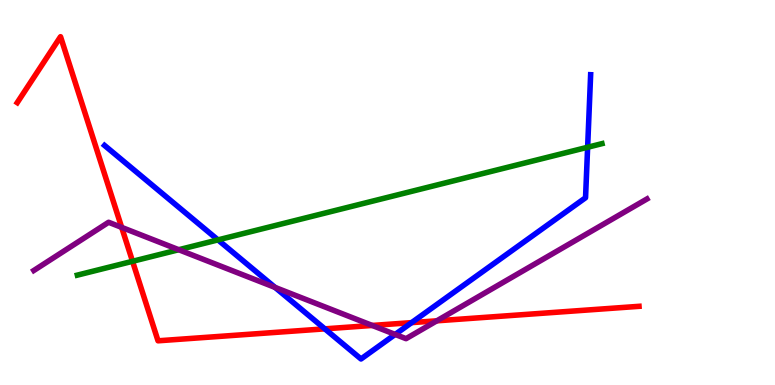[{'lines': ['blue', 'red'], 'intersections': [{'x': 4.19, 'y': 1.46}, {'x': 5.31, 'y': 1.62}]}, {'lines': ['green', 'red'], 'intersections': [{'x': 1.71, 'y': 3.21}]}, {'lines': ['purple', 'red'], 'intersections': [{'x': 1.57, 'y': 4.09}, {'x': 4.8, 'y': 1.55}, {'x': 5.64, 'y': 1.67}]}, {'lines': ['blue', 'green'], 'intersections': [{'x': 2.81, 'y': 3.77}, {'x': 7.58, 'y': 6.18}]}, {'lines': ['blue', 'purple'], 'intersections': [{'x': 3.55, 'y': 2.53}, {'x': 5.1, 'y': 1.31}]}, {'lines': ['green', 'purple'], 'intersections': [{'x': 2.31, 'y': 3.51}]}]